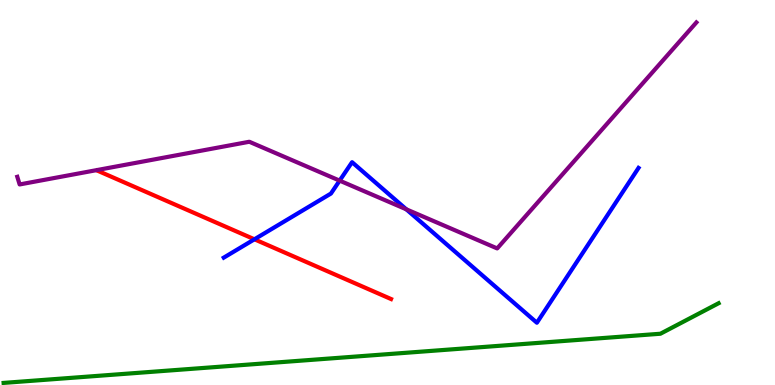[{'lines': ['blue', 'red'], 'intersections': [{'x': 3.28, 'y': 3.78}]}, {'lines': ['green', 'red'], 'intersections': []}, {'lines': ['purple', 'red'], 'intersections': []}, {'lines': ['blue', 'green'], 'intersections': []}, {'lines': ['blue', 'purple'], 'intersections': [{'x': 4.38, 'y': 5.31}, {'x': 5.24, 'y': 4.56}]}, {'lines': ['green', 'purple'], 'intersections': []}]